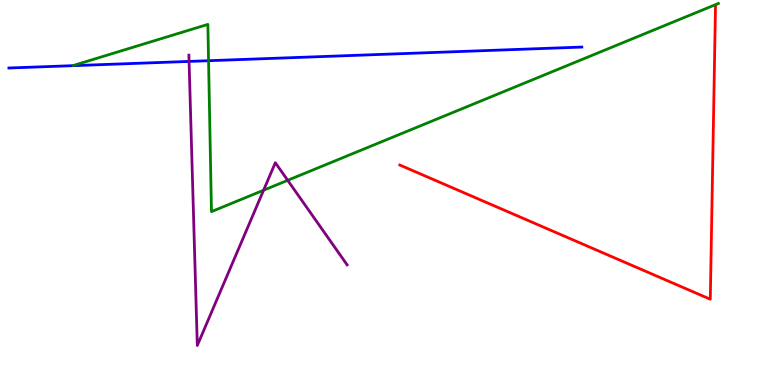[{'lines': ['blue', 'red'], 'intersections': []}, {'lines': ['green', 'red'], 'intersections': []}, {'lines': ['purple', 'red'], 'intersections': []}, {'lines': ['blue', 'green'], 'intersections': [{'x': 2.69, 'y': 8.42}]}, {'lines': ['blue', 'purple'], 'intersections': [{'x': 2.44, 'y': 8.4}]}, {'lines': ['green', 'purple'], 'intersections': [{'x': 3.4, 'y': 5.06}, {'x': 3.71, 'y': 5.32}]}]